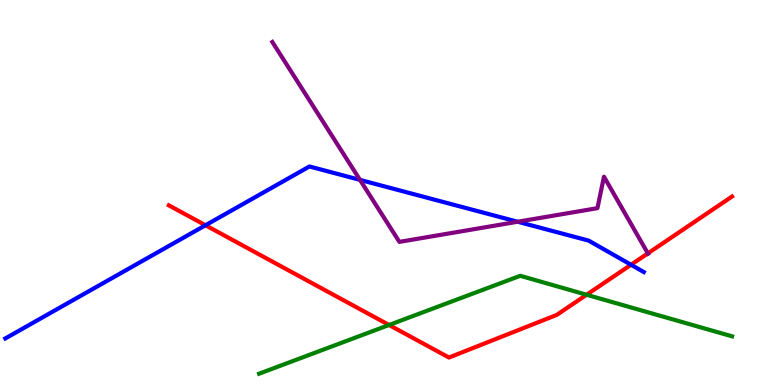[{'lines': ['blue', 'red'], 'intersections': [{'x': 2.65, 'y': 4.15}, {'x': 8.14, 'y': 3.12}]}, {'lines': ['green', 'red'], 'intersections': [{'x': 5.02, 'y': 1.56}, {'x': 7.57, 'y': 2.34}]}, {'lines': ['purple', 'red'], 'intersections': [{'x': 8.36, 'y': 3.42}]}, {'lines': ['blue', 'green'], 'intersections': []}, {'lines': ['blue', 'purple'], 'intersections': [{'x': 4.65, 'y': 5.33}, {'x': 6.68, 'y': 4.24}]}, {'lines': ['green', 'purple'], 'intersections': []}]